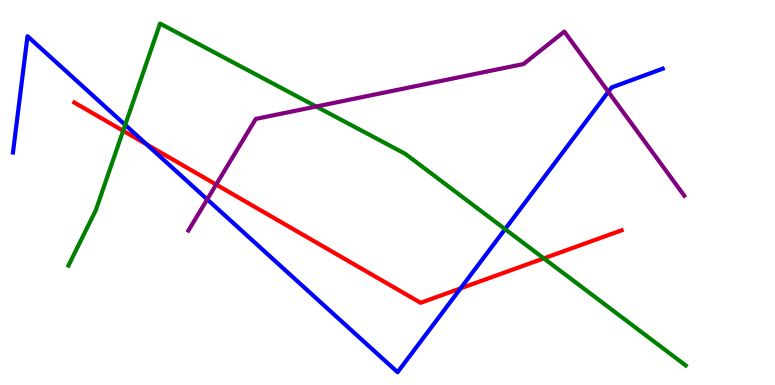[{'lines': ['blue', 'red'], 'intersections': [{'x': 1.89, 'y': 6.25}, {'x': 5.94, 'y': 2.51}]}, {'lines': ['green', 'red'], 'intersections': [{'x': 1.59, 'y': 6.6}, {'x': 7.02, 'y': 3.29}]}, {'lines': ['purple', 'red'], 'intersections': [{'x': 2.79, 'y': 5.21}]}, {'lines': ['blue', 'green'], 'intersections': [{'x': 1.62, 'y': 6.76}, {'x': 6.52, 'y': 4.05}]}, {'lines': ['blue', 'purple'], 'intersections': [{'x': 2.67, 'y': 4.82}, {'x': 7.85, 'y': 7.62}]}, {'lines': ['green', 'purple'], 'intersections': [{'x': 4.08, 'y': 7.23}]}]